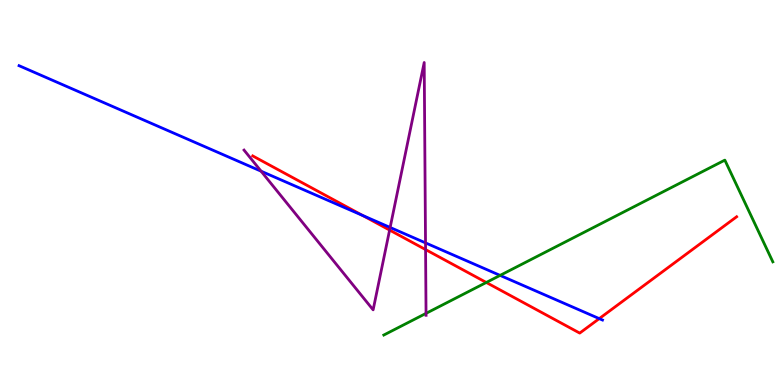[{'lines': ['blue', 'red'], 'intersections': [{'x': 4.68, 'y': 4.4}, {'x': 7.73, 'y': 1.72}]}, {'lines': ['green', 'red'], 'intersections': [{'x': 6.27, 'y': 2.66}]}, {'lines': ['purple', 'red'], 'intersections': [{'x': 5.03, 'y': 4.02}, {'x': 5.49, 'y': 3.52}]}, {'lines': ['blue', 'green'], 'intersections': [{'x': 6.45, 'y': 2.85}]}, {'lines': ['blue', 'purple'], 'intersections': [{'x': 3.37, 'y': 5.55}, {'x': 5.03, 'y': 4.09}, {'x': 5.49, 'y': 3.69}]}, {'lines': ['green', 'purple'], 'intersections': [{'x': 5.5, 'y': 1.86}]}]